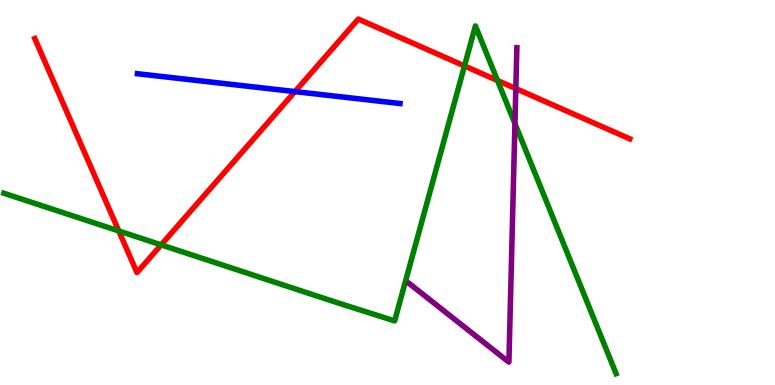[{'lines': ['blue', 'red'], 'intersections': [{'x': 3.81, 'y': 7.62}]}, {'lines': ['green', 'red'], 'intersections': [{'x': 1.53, 'y': 4.0}, {'x': 2.08, 'y': 3.64}, {'x': 5.99, 'y': 8.29}, {'x': 6.42, 'y': 7.91}]}, {'lines': ['purple', 'red'], 'intersections': [{'x': 6.66, 'y': 7.7}]}, {'lines': ['blue', 'green'], 'intersections': []}, {'lines': ['blue', 'purple'], 'intersections': []}, {'lines': ['green', 'purple'], 'intersections': [{'x': 6.64, 'y': 6.79}]}]